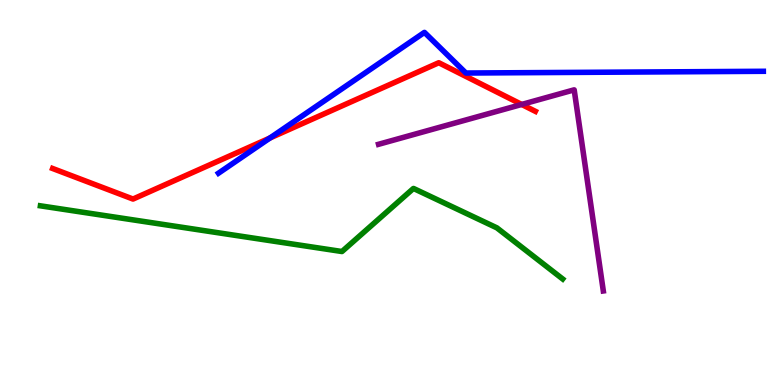[{'lines': ['blue', 'red'], 'intersections': [{'x': 3.48, 'y': 6.42}]}, {'lines': ['green', 'red'], 'intersections': []}, {'lines': ['purple', 'red'], 'intersections': [{'x': 6.73, 'y': 7.29}]}, {'lines': ['blue', 'green'], 'intersections': []}, {'lines': ['blue', 'purple'], 'intersections': []}, {'lines': ['green', 'purple'], 'intersections': []}]